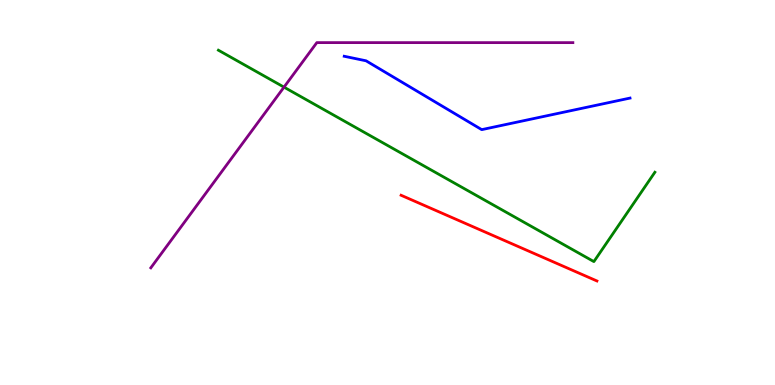[{'lines': ['blue', 'red'], 'intersections': []}, {'lines': ['green', 'red'], 'intersections': []}, {'lines': ['purple', 'red'], 'intersections': []}, {'lines': ['blue', 'green'], 'intersections': []}, {'lines': ['blue', 'purple'], 'intersections': []}, {'lines': ['green', 'purple'], 'intersections': [{'x': 3.66, 'y': 7.74}]}]